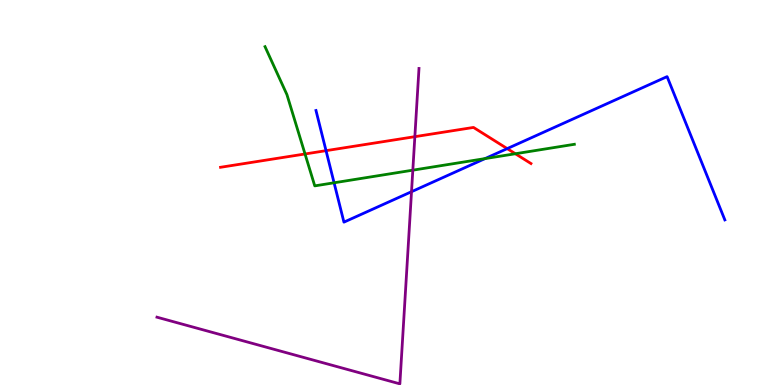[{'lines': ['blue', 'red'], 'intersections': [{'x': 4.21, 'y': 6.09}, {'x': 6.54, 'y': 6.14}]}, {'lines': ['green', 'red'], 'intersections': [{'x': 3.94, 'y': 6.0}, {'x': 6.65, 'y': 6.01}]}, {'lines': ['purple', 'red'], 'intersections': [{'x': 5.35, 'y': 6.45}]}, {'lines': ['blue', 'green'], 'intersections': [{'x': 4.31, 'y': 5.25}, {'x': 6.26, 'y': 5.88}]}, {'lines': ['blue', 'purple'], 'intersections': [{'x': 5.31, 'y': 5.02}]}, {'lines': ['green', 'purple'], 'intersections': [{'x': 5.33, 'y': 5.58}]}]